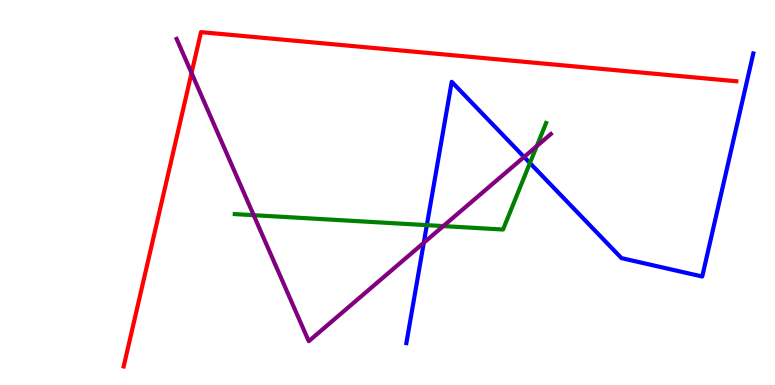[{'lines': ['blue', 'red'], 'intersections': []}, {'lines': ['green', 'red'], 'intersections': []}, {'lines': ['purple', 'red'], 'intersections': [{'x': 2.47, 'y': 8.1}]}, {'lines': ['blue', 'green'], 'intersections': [{'x': 5.51, 'y': 4.15}, {'x': 6.84, 'y': 5.77}]}, {'lines': ['blue', 'purple'], 'intersections': [{'x': 5.47, 'y': 3.69}, {'x': 6.76, 'y': 5.92}]}, {'lines': ['green', 'purple'], 'intersections': [{'x': 3.27, 'y': 4.41}, {'x': 5.72, 'y': 4.13}, {'x': 6.93, 'y': 6.2}]}]